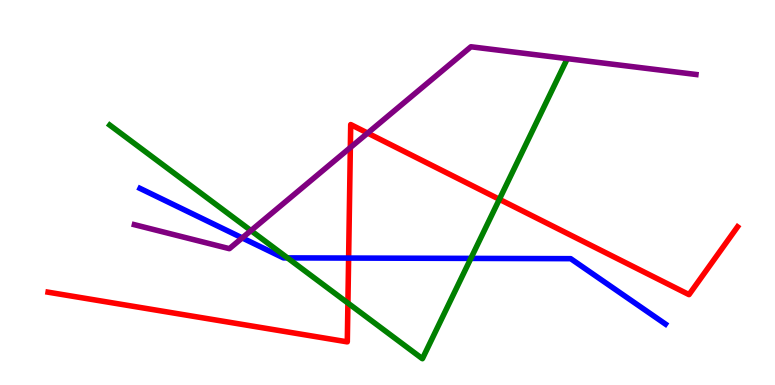[{'lines': ['blue', 'red'], 'intersections': [{'x': 4.5, 'y': 3.3}]}, {'lines': ['green', 'red'], 'intersections': [{'x': 4.49, 'y': 2.13}, {'x': 6.44, 'y': 4.82}]}, {'lines': ['purple', 'red'], 'intersections': [{'x': 4.52, 'y': 6.17}, {'x': 4.74, 'y': 6.54}]}, {'lines': ['blue', 'green'], 'intersections': [{'x': 3.71, 'y': 3.3}, {'x': 6.08, 'y': 3.29}]}, {'lines': ['blue', 'purple'], 'intersections': [{'x': 3.13, 'y': 3.82}]}, {'lines': ['green', 'purple'], 'intersections': [{'x': 3.24, 'y': 4.01}]}]